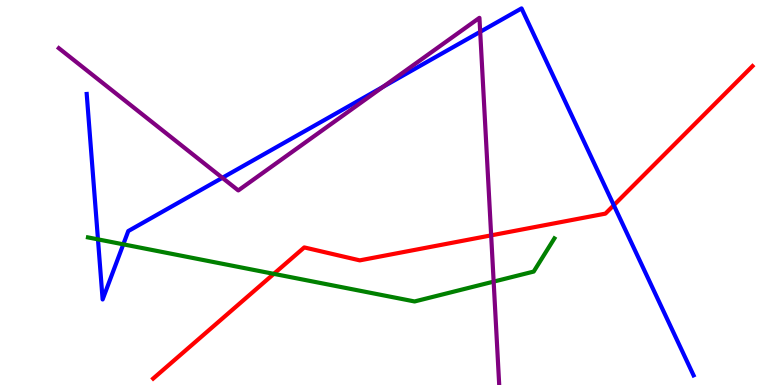[{'lines': ['blue', 'red'], 'intersections': [{'x': 7.92, 'y': 4.67}]}, {'lines': ['green', 'red'], 'intersections': [{'x': 3.53, 'y': 2.89}]}, {'lines': ['purple', 'red'], 'intersections': [{'x': 6.34, 'y': 3.89}]}, {'lines': ['blue', 'green'], 'intersections': [{'x': 1.26, 'y': 3.78}, {'x': 1.59, 'y': 3.65}]}, {'lines': ['blue', 'purple'], 'intersections': [{'x': 2.87, 'y': 5.38}, {'x': 4.94, 'y': 7.75}, {'x': 6.2, 'y': 9.17}]}, {'lines': ['green', 'purple'], 'intersections': [{'x': 6.37, 'y': 2.69}]}]